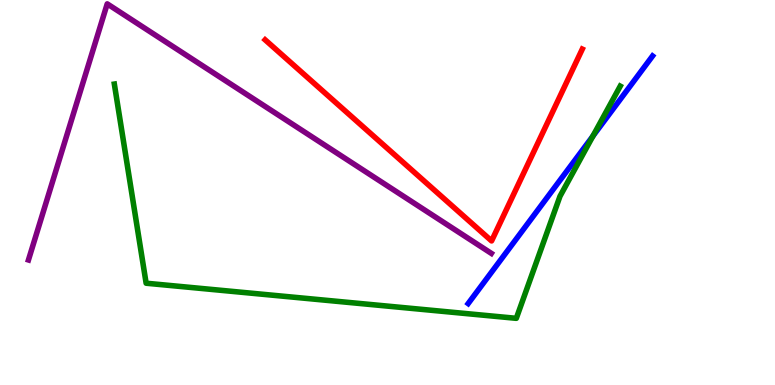[{'lines': ['blue', 'red'], 'intersections': []}, {'lines': ['green', 'red'], 'intersections': []}, {'lines': ['purple', 'red'], 'intersections': []}, {'lines': ['blue', 'green'], 'intersections': [{'x': 7.65, 'y': 6.47}]}, {'lines': ['blue', 'purple'], 'intersections': []}, {'lines': ['green', 'purple'], 'intersections': []}]